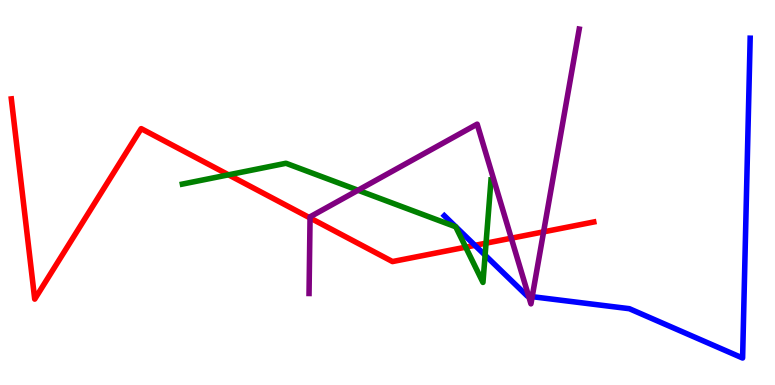[{'lines': ['blue', 'red'], 'intersections': [{'x': 6.13, 'y': 3.63}]}, {'lines': ['green', 'red'], 'intersections': [{'x': 2.95, 'y': 5.46}, {'x': 6.01, 'y': 3.58}, {'x': 6.27, 'y': 3.68}]}, {'lines': ['purple', 'red'], 'intersections': [{'x': 4.0, 'y': 4.34}, {'x': 6.6, 'y': 3.81}, {'x': 7.01, 'y': 3.98}]}, {'lines': ['blue', 'green'], 'intersections': [{'x': 6.26, 'y': 3.37}]}, {'lines': ['blue', 'purple'], 'intersections': [{'x': 6.82, 'y': 2.31}, {'x': 6.87, 'y': 2.29}]}, {'lines': ['green', 'purple'], 'intersections': [{'x': 4.62, 'y': 5.06}]}]